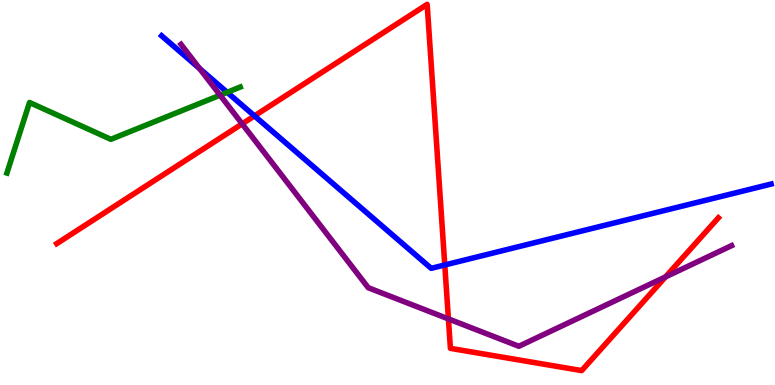[{'lines': ['blue', 'red'], 'intersections': [{'x': 3.28, 'y': 6.99}, {'x': 5.74, 'y': 3.12}]}, {'lines': ['green', 'red'], 'intersections': []}, {'lines': ['purple', 'red'], 'intersections': [{'x': 3.12, 'y': 6.78}, {'x': 5.79, 'y': 1.72}, {'x': 8.59, 'y': 2.81}]}, {'lines': ['blue', 'green'], 'intersections': [{'x': 2.93, 'y': 7.6}]}, {'lines': ['blue', 'purple'], 'intersections': [{'x': 2.58, 'y': 8.22}]}, {'lines': ['green', 'purple'], 'intersections': [{'x': 2.84, 'y': 7.53}]}]